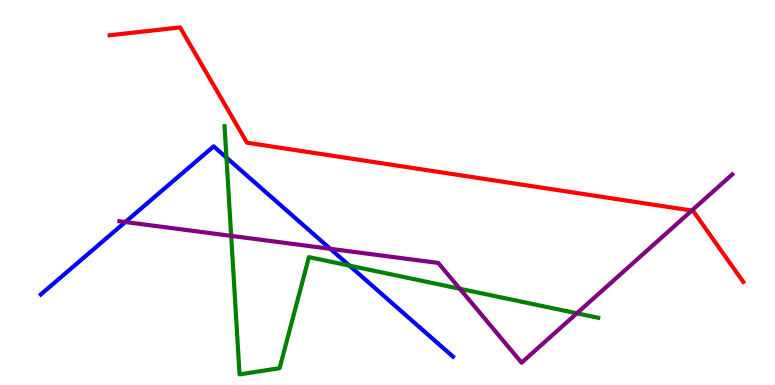[{'lines': ['blue', 'red'], 'intersections': []}, {'lines': ['green', 'red'], 'intersections': []}, {'lines': ['purple', 'red'], 'intersections': [{'x': 8.93, 'y': 4.53}]}, {'lines': ['blue', 'green'], 'intersections': [{'x': 2.92, 'y': 5.91}, {'x': 4.51, 'y': 3.1}]}, {'lines': ['blue', 'purple'], 'intersections': [{'x': 1.62, 'y': 4.23}, {'x': 4.26, 'y': 3.54}]}, {'lines': ['green', 'purple'], 'intersections': [{'x': 2.98, 'y': 3.87}, {'x': 5.93, 'y': 2.5}, {'x': 7.44, 'y': 1.86}]}]